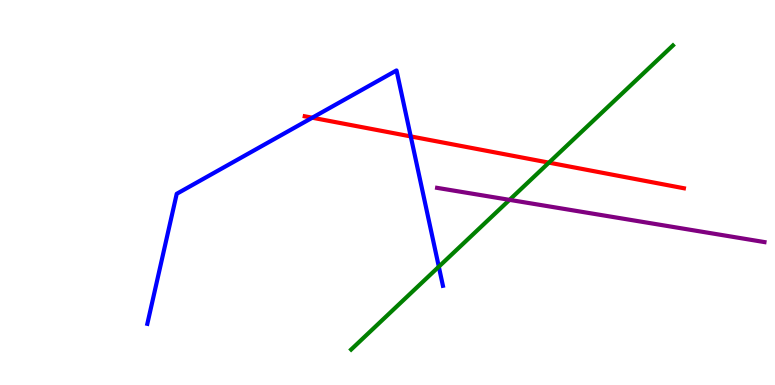[{'lines': ['blue', 'red'], 'intersections': [{'x': 4.03, 'y': 6.94}, {'x': 5.3, 'y': 6.46}]}, {'lines': ['green', 'red'], 'intersections': [{'x': 7.08, 'y': 5.78}]}, {'lines': ['purple', 'red'], 'intersections': []}, {'lines': ['blue', 'green'], 'intersections': [{'x': 5.66, 'y': 3.07}]}, {'lines': ['blue', 'purple'], 'intersections': []}, {'lines': ['green', 'purple'], 'intersections': [{'x': 6.57, 'y': 4.81}]}]